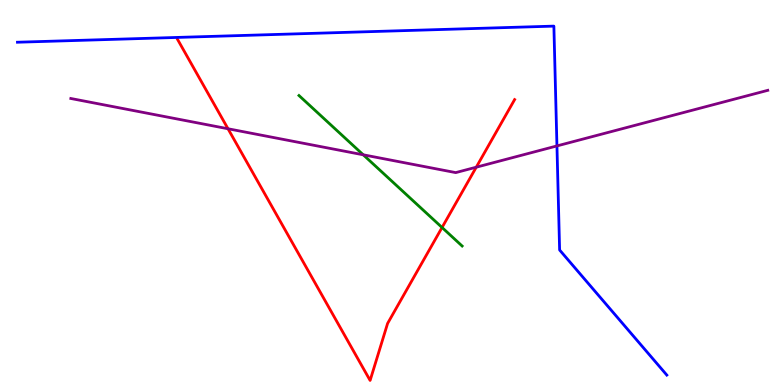[{'lines': ['blue', 'red'], 'intersections': []}, {'lines': ['green', 'red'], 'intersections': [{'x': 5.7, 'y': 4.09}]}, {'lines': ['purple', 'red'], 'intersections': [{'x': 2.94, 'y': 6.66}, {'x': 6.15, 'y': 5.66}]}, {'lines': ['blue', 'green'], 'intersections': []}, {'lines': ['blue', 'purple'], 'intersections': [{'x': 7.19, 'y': 6.21}]}, {'lines': ['green', 'purple'], 'intersections': [{'x': 4.69, 'y': 5.98}]}]